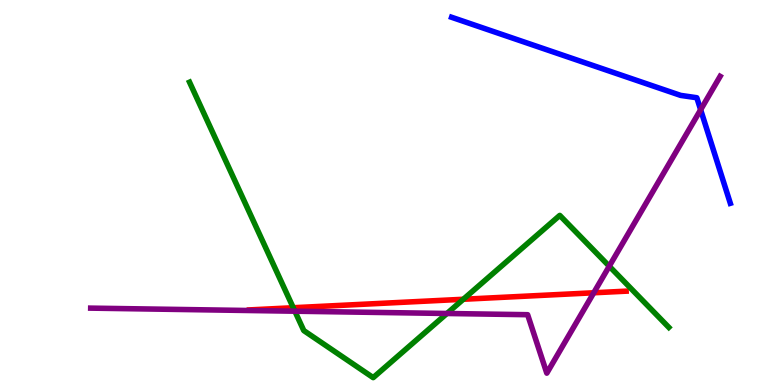[{'lines': ['blue', 'red'], 'intersections': []}, {'lines': ['green', 'red'], 'intersections': [{'x': 3.78, 'y': 2.01}, {'x': 5.98, 'y': 2.23}]}, {'lines': ['purple', 'red'], 'intersections': [{'x': 7.66, 'y': 2.4}]}, {'lines': ['blue', 'green'], 'intersections': []}, {'lines': ['blue', 'purple'], 'intersections': [{'x': 9.04, 'y': 7.15}]}, {'lines': ['green', 'purple'], 'intersections': [{'x': 3.8, 'y': 1.92}, {'x': 5.77, 'y': 1.86}, {'x': 7.86, 'y': 3.09}]}]